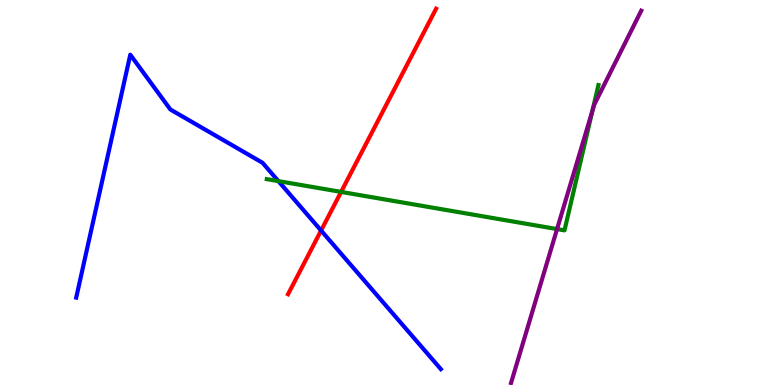[{'lines': ['blue', 'red'], 'intersections': [{'x': 4.14, 'y': 4.01}]}, {'lines': ['green', 'red'], 'intersections': [{'x': 4.4, 'y': 5.02}]}, {'lines': ['purple', 'red'], 'intersections': []}, {'lines': ['blue', 'green'], 'intersections': [{'x': 3.59, 'y': 5.3}]}, {'lines': ['blue', 'purple'], 'intersections': []}, {'lines': ['green', 'purple'], 'intersections': [{'x': 7.19, 'y': 4.05}, {'x': 7.64, 'y': 7.12}]}]